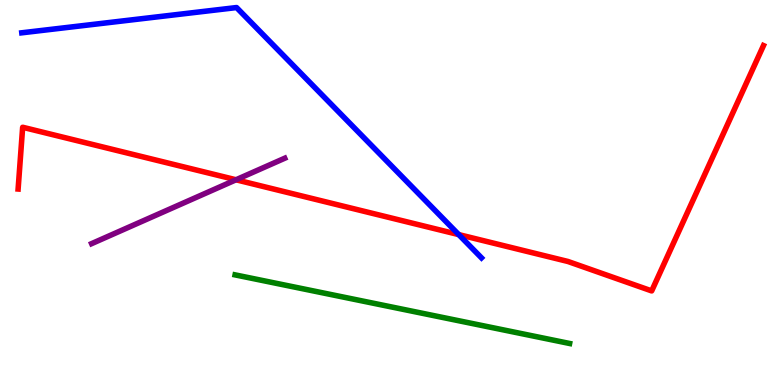[{'lines': ['blue', 'red'], 'intersections': [{'x': 5.92, 'y': 3.91}]}, {'lines': ['green', 'red'], 'intersections': []}, {'lines': ['purple', 'red'], 'intersections': [{'x': 3.05, 'y': 5.33}]}, {'lines': ['blue', 'green'], 'intersections': []}, {'lines': ['blue', 'purple'], 'intersections': []}, {'lines': ['green', 'purple'], 'intersections': []}]